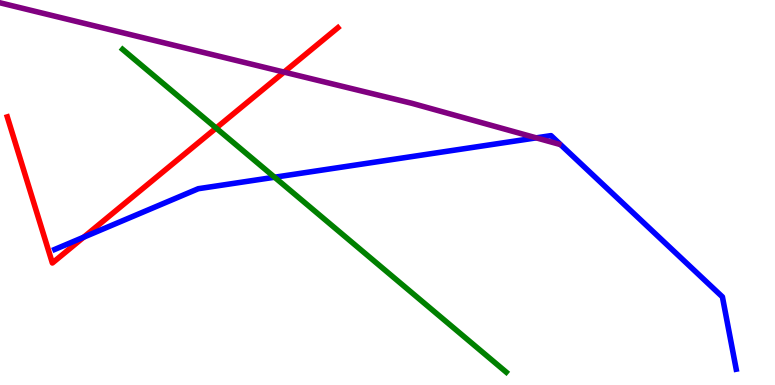[{'lines': ['blue', 'red'], 'intersections': [{'x': 1.08, 'y': 3.84}]}, {'lines': ['green', 'red'], 'intersections': [{'x': 2.79, 'y': 6.67}]}, {'lines': ['purple', 'red'], 'intersections': [{'x': 3.66, 'y': 8.13}]}, {'lines': ['blue', 'green'], 'intersections': [{'x': 3.54, 'y': 5.4}]}, {'lines': ['blue', 'purple'], 'intersections': [{'x': 6.92, 'y': 6.42}]}, {'lines': ['green', 'purple'], 'intersections': []}]